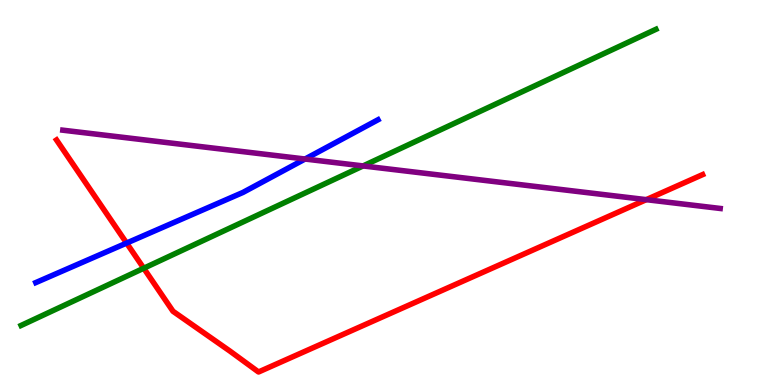[{'lines': ['blue', 'red'], 'intersections': [{'x': 1.63, 'y': 3.69}]}, {'lines': ['green', 'red'], 'intersections': [{'x': 1.85, 'y': 3.03}]}, {'lines': ['purple', 'red'], 'intersections': [{'x': 8.34, 'y': 4.81}]}, {'lines': ['blue', 'green'], 'intersections': []}, {'lines': ['blue', 'purple'], 'intersections': [{'x': 3.94, 'y': 5.87}]}, {'lines': ['green', 'purple'], 'intersections': [{'x': 4.68, 'y': 5.69}]}]